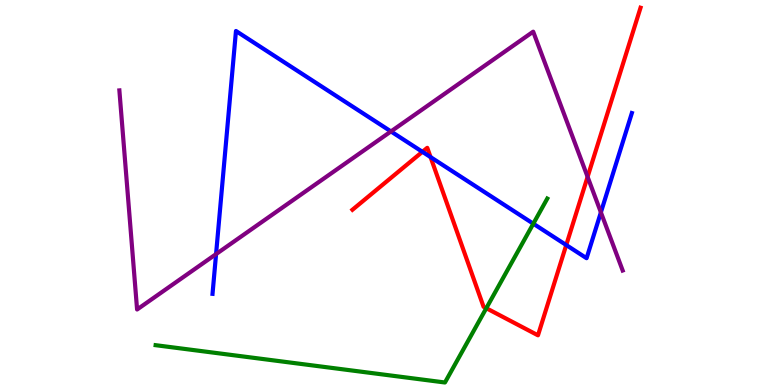[{'lines': ['blue', 'red'], 'intersections': [{'x': 5.45, 'y': 6.06}, {'x': 5.56, 'y': 5.92}, {'x': 7.31, 'y': 3.64}]}, {'lines': ['green', 'red'], 'intersections': [{'x': 6.27, 'y': 1.99}]}, {'lines': ['purple', 'red'], 'intersections': [{'x': 7.58, 'y': 5.41}]}, {'lines': ['blue', 'green'], 'intersections': [{'x': 6.88, 'y': 4.19}]}, {'lines': ['blue', 'purple'], 'intersections': [{'x': 2.79, 'y': 3.4}, {'x': 5.04, 'y': 6.59}, {'x': 7.75, 'y': 4.48}]}, {'lines': ['green', 'purple'], 'intersections': []}]